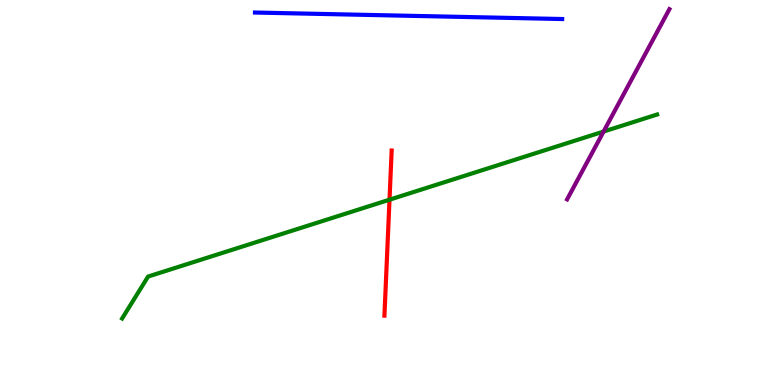[{'lines': ['blue', 'red'], 'intersections': []}, {'lines': ['green', 'red'], 'intersections': [{'x': 5.03, 'y': 4.81}]}, {'lines': ['purple', 'red'], 'intersections': []}, {'lines': ['blue', 'green'], 'intersections': []}, {'lines': ['blue', 'purple'], 'intersections': []}, {'lines': ['green', 'purple'], 'intersections': [{'x': 7.79, 'y': 6.58}]}]